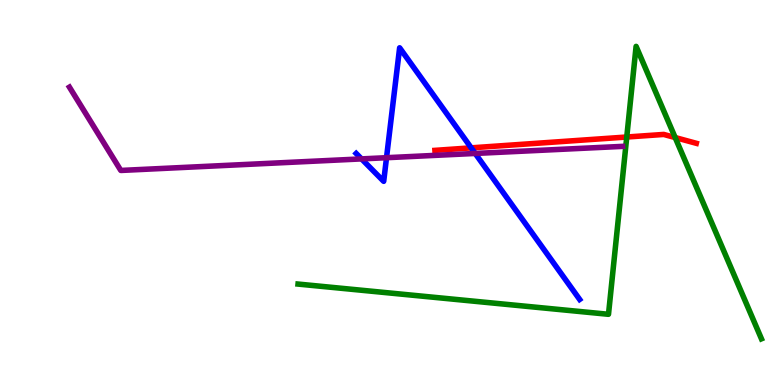[{'lines': ['blue', 'red'], 'intersections': [{'x': 6.08, 'y': 6.16}]}, {'lines': ['green', 'red'], 'intersections': [{'x': 8.09, 'y': 6.44}, {'x': 8.71, 'y': 6.43}]}, {'lines': ['purple', 'red'], 'intersections': []}, {'lines': ['blue', 'green'], 'intersections': []}, {'lines': ['blue', 'purple'], 'intersections': [{'x': 4.67, 'y': 5.87}, {'x': 4.99, 'y': 5.9}, {'x': 6.13, 'y': 6.01}]}, {'lines': ['green', 'purple'], 'intersections': []}]